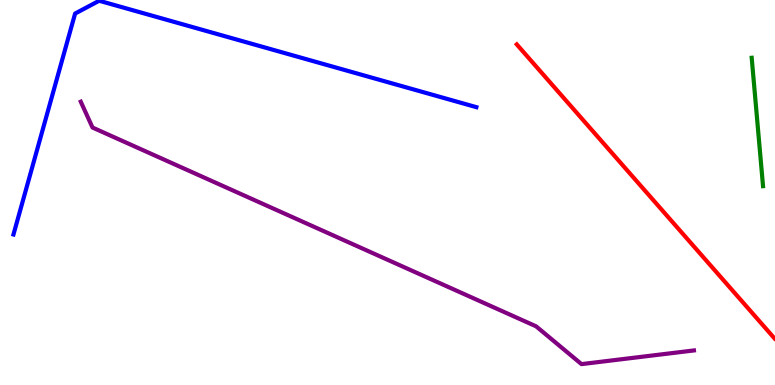[{'lines': ['blue', 'red'], 'intersections': []}, {'lines': ['green', 'red'], 'intersections': []}, {'lines': ['purple', 'red'], 'intersections': []}, {'lines': ['blue', 'green'], 'intersections': []}, {'lines': ['blue', 'purple'], 'intersections': []}, {'lines': ['green', 'purple'], 'intersections': []}]